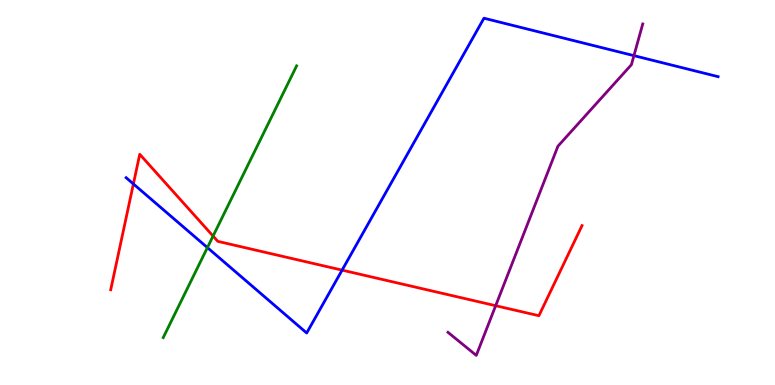[{'lines': ['blue', 'red'], 'intersections': [{'x': 1.72, 'y': 5.22}, {'x': 4.41, 'y': 2.98}]}, {'lines': ['green', 'red'], 'intersections': [{'x': 2.75, 'y': 3.87}]}, {'lines': ['purple', 'red'], 'intersections': [{'x': 6.4, 'y': 2.06}]}, {'lines': ['blue', 'green'], 'intersections': [{'x': 2.68, 'y': 3.57}]}, {'lines': ['blue', 'purple'], 'intersections': [{'x': 8.18, 'y': 8.55}]}, {'lines': ['green', 'purple'], 'intersections': []}]